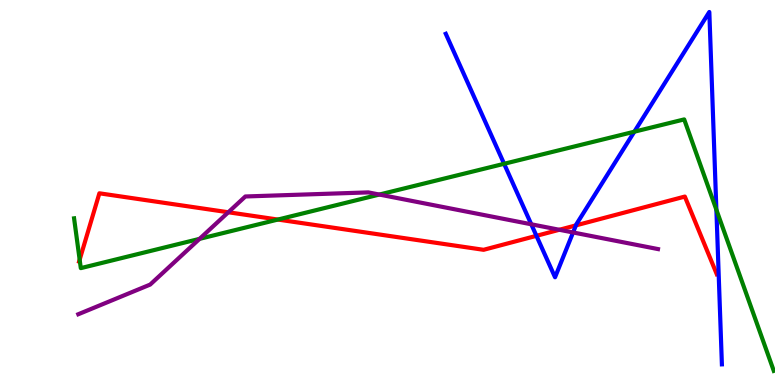[{'lines': ['blue', 'red'], 'intersections': [{'x': 6.92, 'y': 3.87}, {'x': 7.43, 'y': 4.15}]}, {'lines': ['green', 'red'], 'intersections': [{'x': 1.03, 'y': 3.25}, {'x': 3.59, 'y': 4.3}]}, {'lines': ['purple', 'red'], 'intersections': [{'x': 2.95, 'y': 4.49}, {'x': 7.22, 'y': 4.03}]}, {'lines': ['blue', 'green'], 'intersections': [{'x': 6.5, 'y': 5.75}, {'x': 8.19, 'y': 6.58}, {'x': 9.24, 'y': 4.55}]}, {'lines': ['blue', 'purple'], 'intersections': [{'x': 6.85, 'y': 4.17}, {'x': 7.39, 'y': 3.96}]}, {'lines': ['green', 'purple'], 'intersections': [{'x': 2.57, 'y': 3.8}, {'x': 4.89, 'y': 4.95}]}]